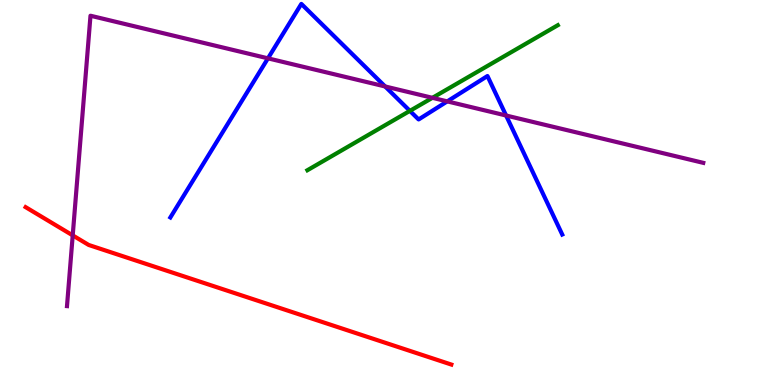[{'lines': ['blue', 'red'], 'intersections': []}, {'lines': ['green', 'red'], 'intersections': []}, {'lines': ['purple', 'red'], 'intersections': [{'x': 0.938, 'y': 3.89}]}, {'lines': ['blue', 'green'], 'intersections': [{'x': 5.29, 'y': 7.12}]}, {'lines': ['blue', 'purple'], 'intersections': [{'x': 3.46, 'y': 8.48}, {'x': 4.97, 'y': 7.75}, {'x': 5.77, 'y': 7.37}, {'x': 6.53, 'y': 7.0}]}, {'lines': ['green', 'purple'], 'intersections': [{'x': 5.58, 'y': 7.46}]}]